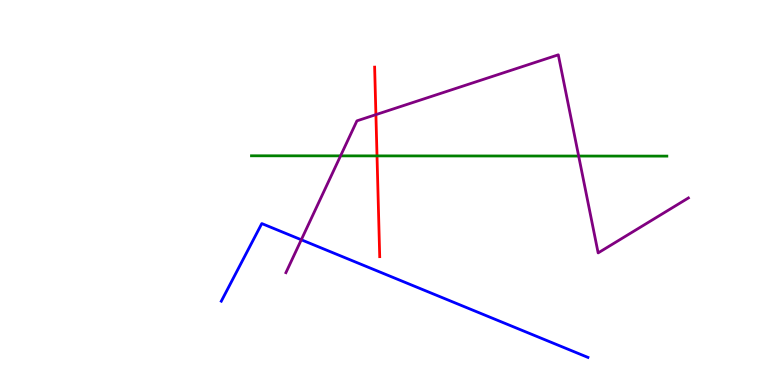[{'lines': ['blue', 'red'], 'intersections': []}, {'lines': ['green', 'red'], 'intersections': [{'x': 4.86, 'y': 5.95}]}, {'lines': ['purple', 'red'], 'intersections': [{'x': 4.85, 'y': 7.02}]}, {'lines': ['blue', 'green'], 'intersections': []}, {'lines': ['blue', 'purple'], 'intersections': [{'x': 3.89, 'y': 3.77}]}, {'lines': ['green', 'purple'], 'intersections': [{'x': 4.39, 'y': 5.95}, {'x': 7.47, 'y': 5.95}]}]